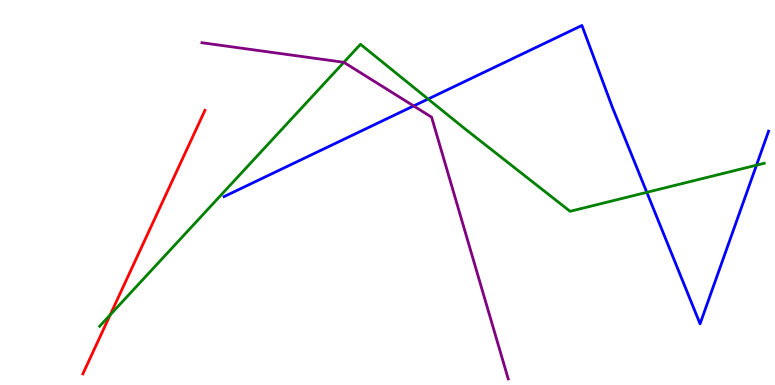[{'lines': ['blue', 'red'], 'intersections': []}, {'lines': ['green', 'red'], 'intersections': [{'x': 1.42, 'y': 1.82}]}, {'lines': ['purple', 'red'], 'intersections': []}, {'lines': ['blue', 'green'], 'intersections': [{'x': 5.52, 'y': 7.43}, {'x': 8.35, 'y': 5.0}, {'x': 9.76, 'y': 5.71}]}, {'lines': ['blue', 'purple'], 'intersections': [{'x': 5.34, 'y': 7.25}]}, {'lines': ['green', 'purple'], 'intersections': [{'x': 4.44, 'y': 8.38}]}]